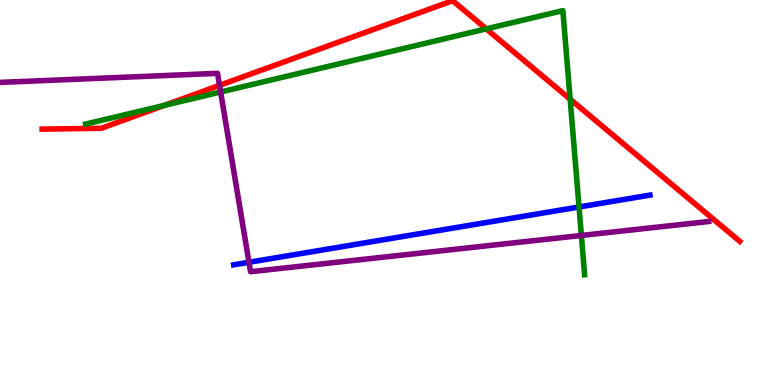[{'lines': ['blue', 'red'], 'intersections': []}, {'lines': ['green', 'red'], 'intersections': [{'x': 2.12, 'y': 7.26}, {'x': 6.27, 'y': 9.25}, {'x': 7.36, 'y': 7.42}]}, {'lines': ['purple', 'red'], 'intersections': [{'x': 2.83, 'y': 7.78}]}, {'lines': ['blue', 'green'], 'intersections': [{'x': 7.47, 'y': 4.62}]}, {'lines': ['blue', 'purple'], 'intersections': [{'x': 3.21, 'y': 3.19}]}, {'lines': ['green', 'purple'], 'intersections': [{'x': 2.85, 'y': 7.61}, {'x': 7.5, 'y': 3.88}]}]